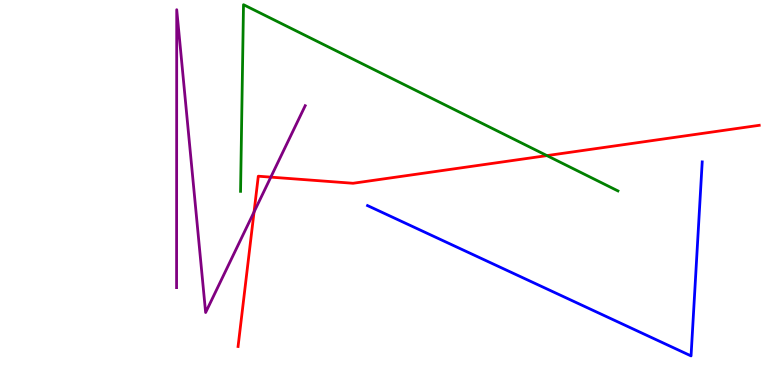[{'lines': ['blue', 'red'], 'intersections': []}, {'lines': ['green', 'red'], 'intersections': [{'x': 7.06, 'y': 5.96}]}, {'lines': ['purple', 'red'], 'intersections': [{'x': 3.28, 'y': 4.5}, {'x': 3.49, 'y': 5.4}]}, {'lines': ['blue', 'green'], 'intersections': []}, {'lines': ['blue', 'purple'], 'intersections': []}, {'lines': ['green', 'purple'], 'intersections': []}]